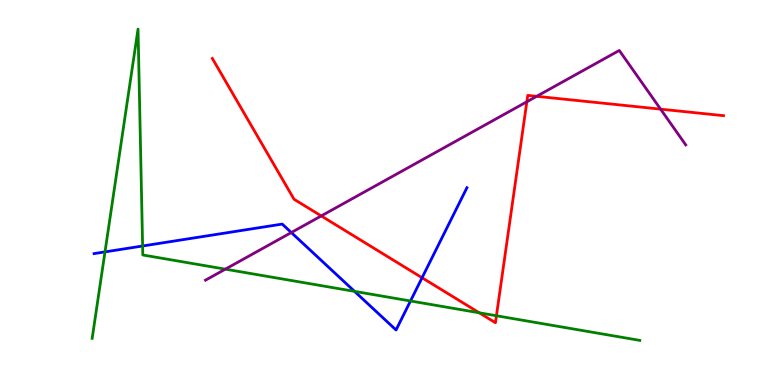[{'lines': ['blue', 'red'], 'intersections': [{'x': 5.45, 'y': 2.79}]}, {'lines': ['green', 'red'], 'intersections': [{'x': 6.18, 'y': 1.88}, {'x': 6.41, 'y': 1.8}]}, {'lines': ['purple', 'red'], 'intersections': [{'x': 4.15, 'y': 4.39}, {'x': 6.8, 'y': 7.36}, {'x': 6.92, 'y': 7.5}, {'x': 8.52, 'y': 7.16}]}, {'lines': ['blue', 'green'], 'intersections': [{'x': 1.35, 'y': 3.46}, {'x': 1.84, 'y': 3.61}, {'x': 4.57, 'y': 2.43}, {'x': 5.3, 'y': 2.18}]}, {'lines': ['blue', 'purple'], 'intersections': [{'x': 3.76, 'y': 3.96}]}, {'lines': ['green', 'purple'], 'intersections': [{'x': 2.91, 'y': 3.01}]}]